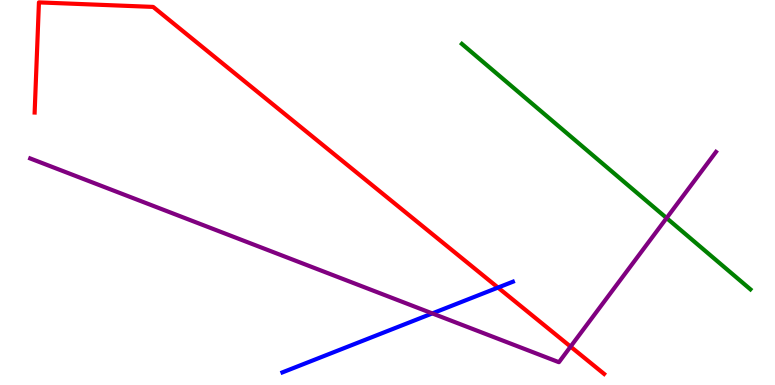[{'lines': ['blue', 'red'], 'intersections': [{'x': 6.43, 'y': 2.53}]}, {'lines': ['green', 'red'], 'intersections': []}, {'lines': ['purple', 'red'], 'intersections': [{'x': 7.36, 'y': 0.997}]}, {'lines': ['blue', 'green'], 'intersections': []}, {'lines': ['blue', 'purple'], 'intersections': [{'x': 5.58, 'y': 1.86}]}, {'lines': ['green', 'purple'], 'intersections': [{'x': 8.6, 'y': 4.34}]}]